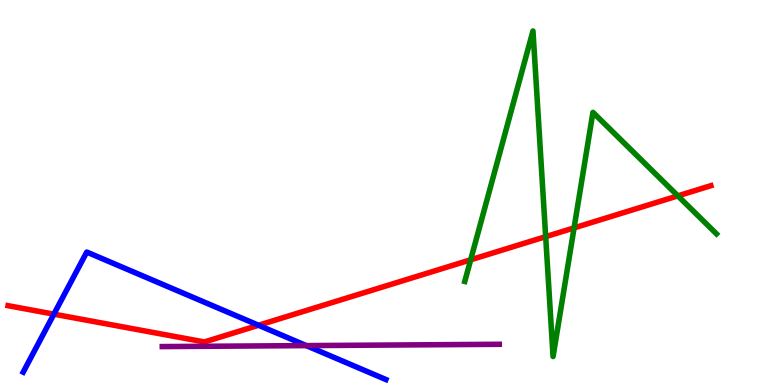[{'lines': ['blue', 'red'], 'intersections': [{'x': 0.695, 'y': 1.84}, {'x': 3.34, 'y': 1.55}]}, {'lines': ['green', 'red'], 'intersections': [{'x': 6.07, 'y': 3.25}, {'x': 7.04, 'y': 3.85}, {'x': 7.41, 'y': 4.08}, {'x': 8.75, 'y': 4.91}]}, {'lines': ['purple', 'red'], 'intersections': []}, {'lines': ['blue', 'green'], 'intersections': []}, {'lines': ['blue', 'purple'], 'intersections': [{'x': 3.95, 'y': 1.02}]}, {'lines': ['green', 'purple'], 'intersections': []}]